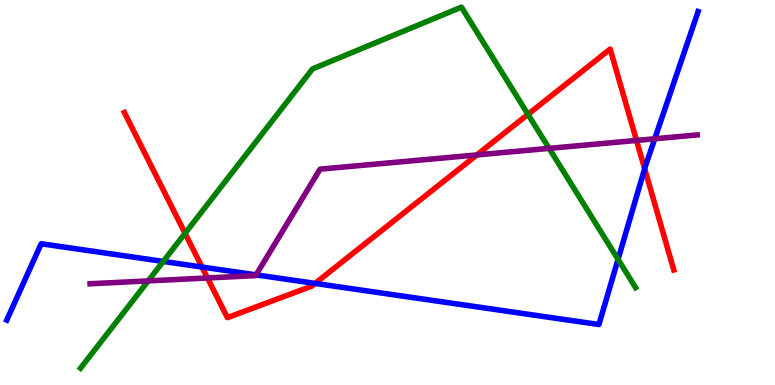[{'lines': ['blue', 'red'], 'intersections': [{'x': 2.61, 'y': 3.06}, {'x': 4.07, 'y': 2.64}, {'x': 8.32, 'y': 5.62}]}, {'lines': ['green', 'red'], 'intersections': [{'x': 2.39, 'y': 3.94}, {'x': 6.81, 'y': 7.03}]}, {'lines': ['purple', 'red'], 'intersections': [{'x': 2.68, 'y': 2.78}, {'x': 6.15, 'y': 5.98}, {'x': 8.21, 'y': 6.35}]}, {'lines': ['blue', 'green'], 'intersections': [{'x': 2.11, 'y': 3.21}, {'x': 7.97, 'y': 3.26}]}, {'lines': ['blue', 'purple'], 'intersections': [{'x': 3.3, 'y': 2.86}, {'x': 8.45, 'y': 6.4}]}, {'lines': ['green', 'purple'], 'intersections': [{'x': 1.91, 'y': 2.7}, {'x': 7.09, 'y': 6.15}]}]